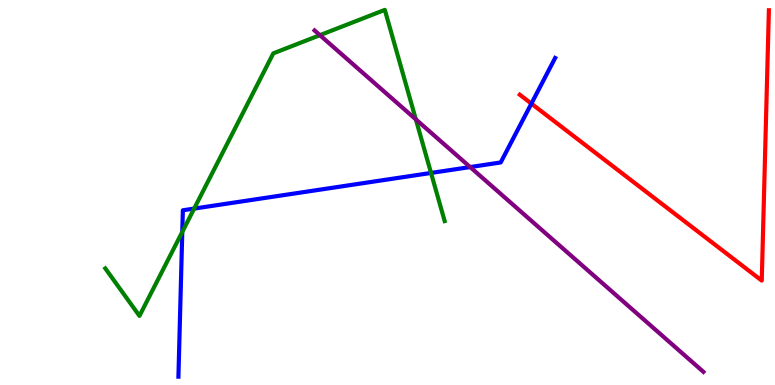[{'lines': ['blue', 'red'], 'intersections': [{'x': 6.86, 'y': 7.31}]}, {'lines': ['green', 'red'], 'intersections': []}, {'lines': ['purple', 'red'], 'intersections': []}, {'lines': ['blue', 'green'], 'intersections': [{'x': 2.35, 'y': 3.98}, {'x': 2.51, 'y': 4.58}, {'x': 5.56, 'y': 5.51}]}, {'lines': ['blue', 'purple'], 'intersections': [{'x': 6.07, 'y': 5.66}]}, {'lines': ['green', 'purple'], 'intersections': [{'x': 4.13, 'y': 9.09}, {'x': 5.37, 'y': 6.9}]}]